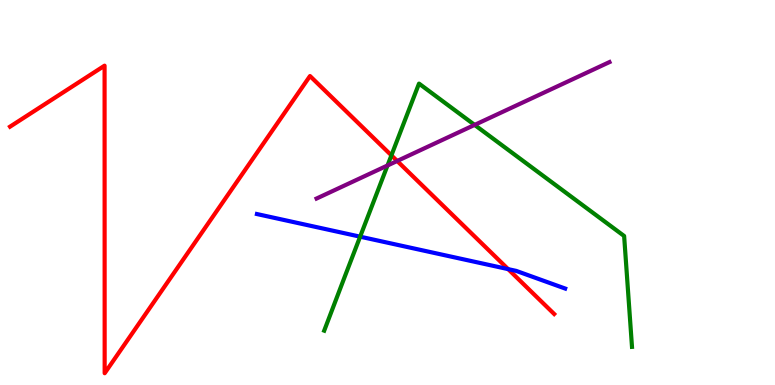[{'lines': ['blue', 'red'], 'intersections': [{'x': 6.56, 'y': 3.01}]}, {'lines': ['green', 'red'], 'intersections': [{'x': 5.05, 'y': 5.96}]}, {'lines': ['purple', 'red'], 'intersections': [{'x': 5.12, 'y': 5.82}]}, {'lines': ['blue', 'green'], 'intersections': [{'x': 4.65, 'y': 3.85}]}, {'lines': ['blue', 'purple'], 'intersections': []}, {'lines': ['green', 'purple'], 'intersections': [{'x': 5.0, 'y': 5.7}, {'x': 6.12, 'y': 6.76}]}]